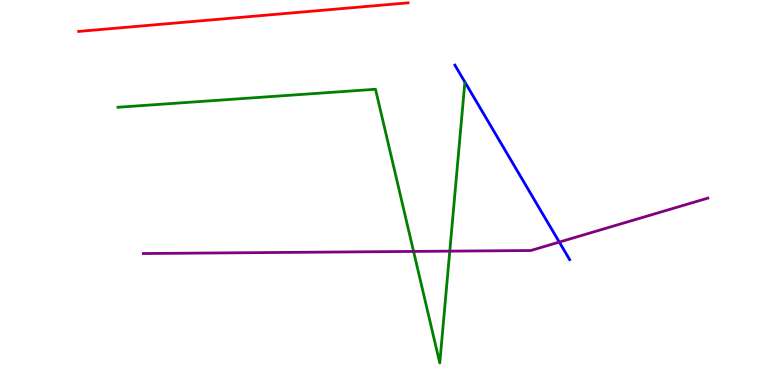[{'lines': ['blue', 'red'], 'intersections': []}, {'lines': ['green', 'red'], 'intersections': []}, {'lines': ['purple', 'red'], 'intersections': []}, {'lines': ['blue', 'green'], 'intersections': []}, {'lines': ['blue', 'purple'], 'intersections': [{'x': 7.22, 'y': 3.71}]}, {'lines': ['green', 'purple'], 'intersections': [{'x': 5.34, 'y': 3.47}, {'x': 5.8, 'y': 3.48}]}]